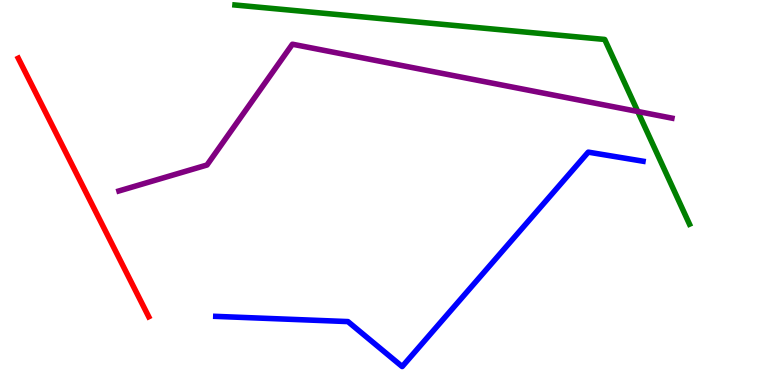[{'lines': ['blue', 'red'], 'intersections': []}, {'lines': ['green', 'red'], 'intersections': []}, {'lines': ['purple', 'red'], 'intersections': []}, {'lines': ['blue', 'green'], 'intersections': []}, {'lines': ['blue', 'purple'], 'intersections': []}, {'lines': ['green', 'purple'], 'intersections': [{'x': 8.23, 'y': 7.1}]}]